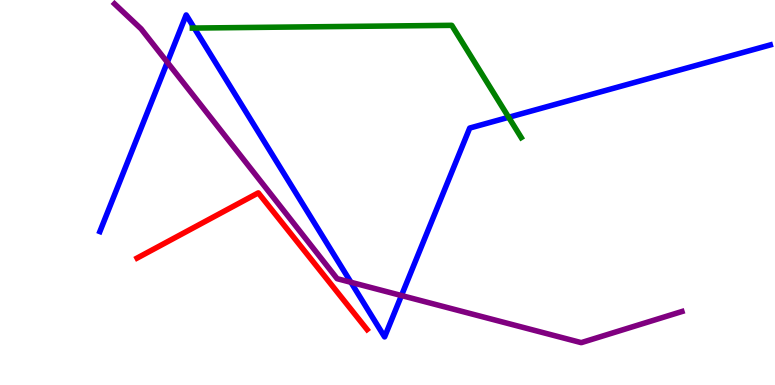[{'lines': ['blue', 'red'], 'intersections': []}, {'lines': ['green', 'red'], 'intersections': []}, {'lines': ['purple', 'red'], 'intersections': []}, {'lines': ['blue', 'green'], 'intersections': [{'x': 2.51, 'y': 9.27}, {'x': 6.56, 'y': 6.95}]}, {'lines': ['blue', 'purple'], 'intersections': [{'x': 2.16, 'y': 8.38}, {'x': 4.53, 'y': 2.67}, {'x': 5.18, 'y': 2.32}]}, {'lines': ['green', 'purple'], 'intersections': []}]